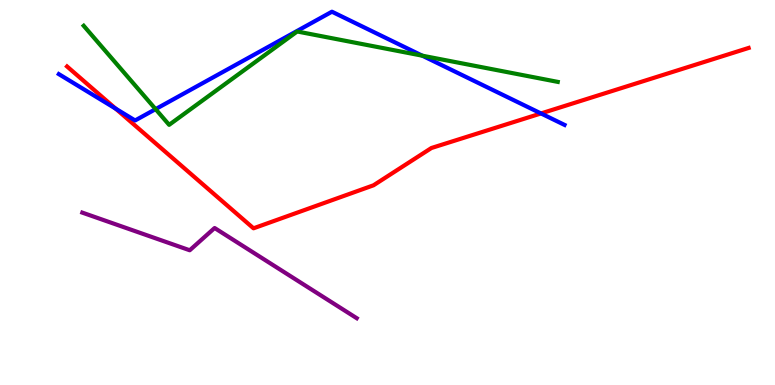[{'lines': ['blue', 'red'], 'intersections': [{'x': 1.49, 'y': 7.18}, {'x': 6.98, 'y': 7.05}]}, {'lines': ['green', 'red'], 'intersections': []}, {'lines': ['purple', 'red'], 'intersections': []}, {'lines': ['blue', 'green'], 'intersections': [{'x': 2.01, 'y': 7.17}, {'x': 5.45, 'y': 8.55}]}, {'lines': ['blue', 'purple'], 'intersections': []}, {'lines': ['green', 'purple'], 'intersections': []}]